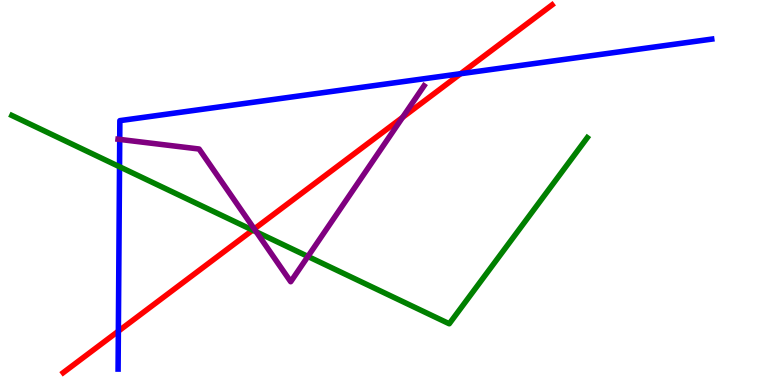[{'lines': ['blue', 'red'], 'intersections': [{'x': 1.53, 'y': 1.4}, {'x': 5.94, 'y': 8.09}]}, {'lines': ['green', 'red'], 'intersections': [{'x': 3.26, 'y': 4.02}]}, {'lines': ['purple', 'red'], 'intersections': [{'x': 3.28, 'y': 4.05}, {'x': 5.19, 'y': 6.95}]}, {'lines': ['blue', 'green'], 'intersections': [{'x': 1.54, 'y': 5.67}]}, {'lines': ['blue', 'purple'], 'intersections': [{'x': 1.54, 'y': 6.38}]}, {'lines': ['green', 'purple'], 'intersections': [{'x': 3.31, 'y': 3.98}, {'x': 3.97, 'y': 3.34}]}]